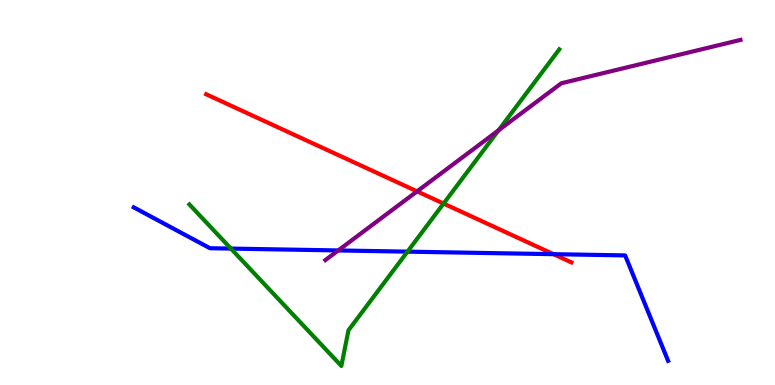[{'lines': ['blue', 'red'], 'intersections': [{'x': 7.14, 'y': 3.4}]}, {'lines': ['green', 'red'], 'intersections': [{'x': 5.72, 'y': 4.71}]}, {'lines': ['purple', 'red'], 'intersections': [{'x': 5.38, 'y': 5.03}]}, {'lines': ['blue', 'green'], 'intersections': [{'x': 2.98, 'y': 3.54}, {'x': 5.26, 'y': 3.46}]}, {'lines': ['blue', 'purple'], 'intersections': [{'x': 4.36, 'y': 3.49}]}, {'lines': ['green', 'purple'], 'intersections': [{'x': 6.43, 'y': 6.61}]}]